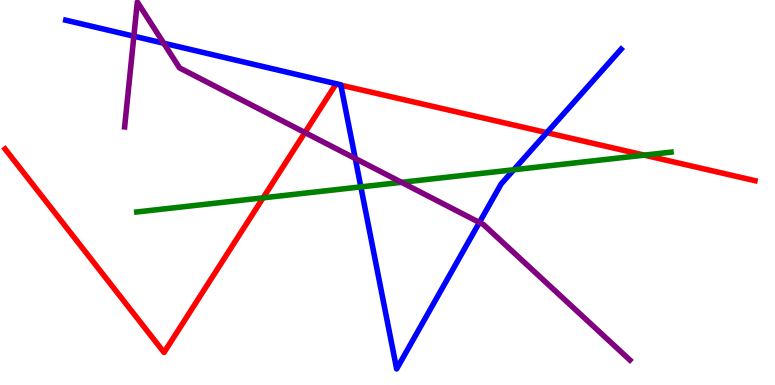[{'lines': ['blue', 'red'], 'intersections': [{'x': 4.4, 'y': 7.79}, {'x': 7.06, 'y': 6.55}]}, {'lines': ['green', 'red'], 'intersections': [{'x': 3.39, 'y': 4.86}, {'x': 8.31, 'y': 5.97}]}, {'lines': ['purple', 'red'], 'intersections': [{'x': 3.93, 'y': 6.56}]}, {'lines': ['blue', 'green'], 'intersections': [{'x': 4.66, 'y': 5.15}, {'x': 6.63, 'y': 5.59}]}, {'lines': ['blue', 'purple'], 'intersections': [{'x': 1.73, 'y': 9.06}, {'x': 2.11, 'y': 8.88}, {'x': 4.58, 'y': 5.88}, {'x': 6.19, 'y': 4.22}]}, {'lines': ['green', 'purple'], 'intersections': [{'x': 5.18, 'y': 5.26}]}]